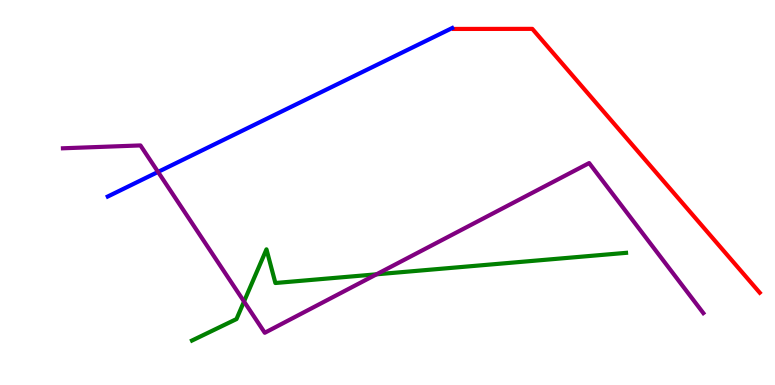[{'lines': ['blue', 'red'], 'intersections': []}, {'lines': ['green', 'red'], 'intersections': []}, {'lines': ['purple', 'red'], 'intersections': []}, {'lines': ['blue', 'green'], 'intersections': []}, {'lines': ['blue', 'purple'], 'intersections': [{'x': 2.04, 'y': 5.53}]}, {'lines': ['green', 'purple'], 'intersections': [{'x': 3.15, 'y': 2.17}, {'x': 4.86, 'y': 2.87}]}]